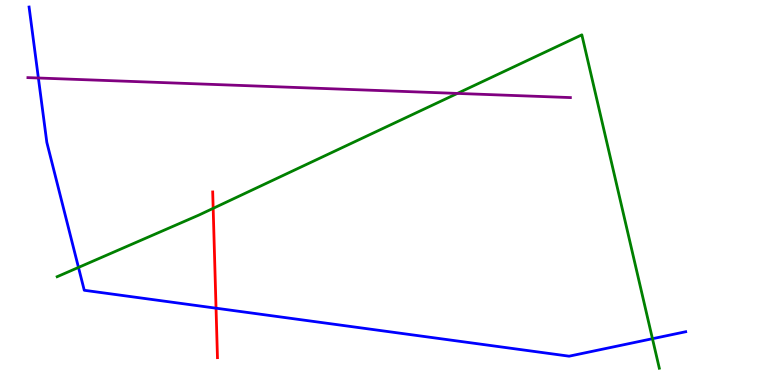[{'lines': ['blue', 'red'], 'intersections': [{'x': 2.79, 'y': 2.0}]}, {'lines': ['green', 'red'], 'intersections': [{'x': 2.75, 'y': 4.59}]}, {'lines': ['purple', 'red'], 'intersections': []}, {'lines': ['blue', 'green'], 'intersections': [{'x': 1.01, 'y': 3.05}, {'x': 8.42, 'y': 1.2}]}, {'lines': ['blue', 'purple'], 'intersections': [{'x': 0.495, 'y': 7.97}]}, {'lines': ['green', 'purple'], 'intersections': [{'x': 5.9, 'y': 7.57}]}]